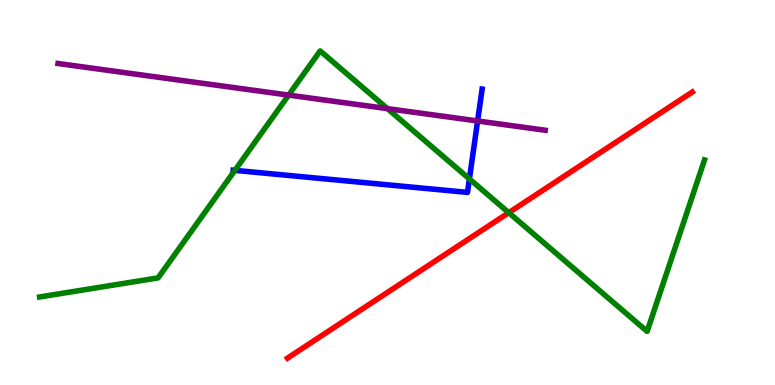[{'lines': ['blue', 'red'], 'intersections': []}, {'lines': ['green', 'red'], 'intersections': [{'x': 6.56, 'y': 4.48}]}, {'lines': ['purple', 'red'], 'intersections': []}, {'lines': ['blue', 'green'], 'intersections': [{'x': 3.03, 'y': 5.58}, {'x': 6.06, 'y': 5.35}]}, {'lines': ['blue', 'purple'], 'intersections': [{'x': 6.16, 'y': 6.86}]}, {'lines': ['green', 'purple'], 'intersections': [{'x': 3.72, 'y': 7.53}, {'x': 5.0, 'y': 7.18}]}]